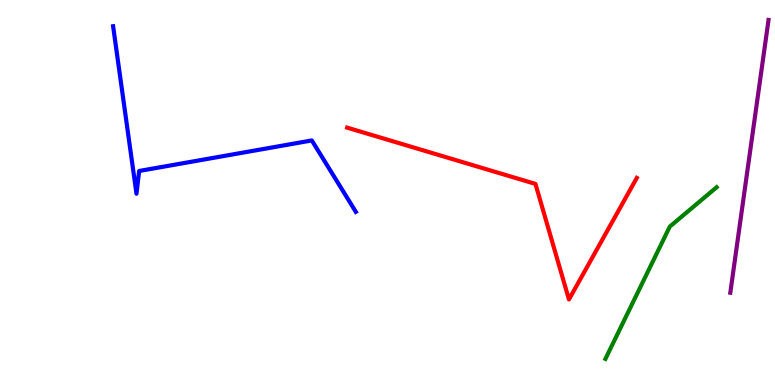[{'lines': ['blue', 'red'], 'intersections': []}, {'lines': ['green', 'red'], 'intersections': []}, {'lines': ['purple', 'red'], 'intersections': []}, {'lines': ['blue', 'green'], 'intersections': []}, {'lines': ['blue', 'purple'], 'intersections': []}, {'lines': ['green', 'purple'], 'intersections': []}]